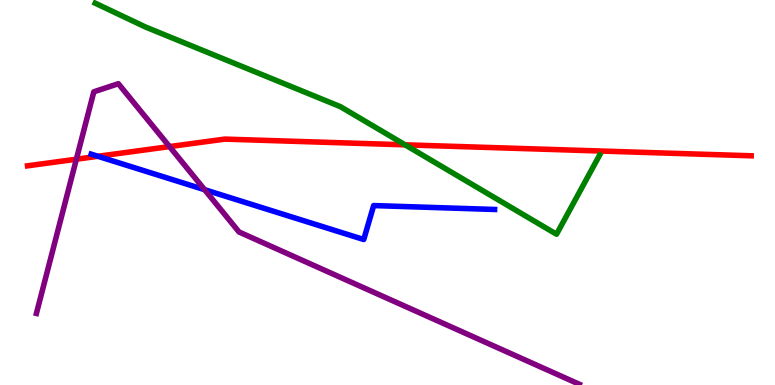[{'lines': ['blue', 'red'], 'intersections': [{'x': 1.26, 'y': 5.94}]}, {'lines': ['green', 'red'], 'intersections': [{'x': 5.23, 'y': 6.24}]}, {'lines': ['purple', 'red'], 'intersections': [{'x': 0.985, 'y': 5.86}, {'x': 2.19, 'y': 6.19}]}, {'lines': ['blue', 'green'], 'intersections': []}, {'lines': ['blue', 'purple'], 'intersections': [{'x': 2.64, 'y': 5.07}]}, {'lines': ['green', 'purple'], 'intersections': []}]